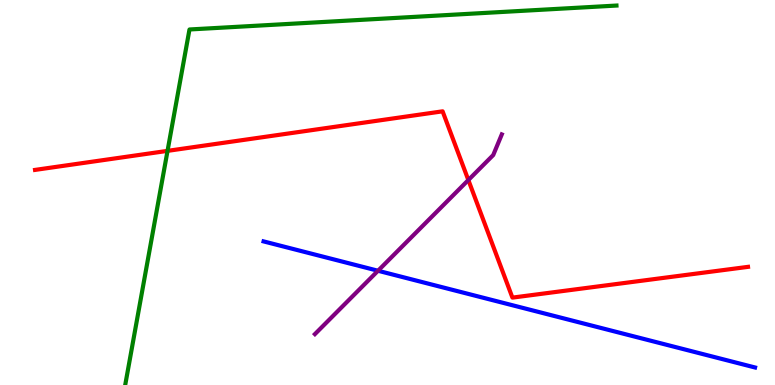[{'lines': ['blue', 'red'], 'intersections': []}, {'lines': ['green', 'red'], 'intersections': [{'x': 2.16, 'y': 6.08}]}, {'lines': ['purple', 'red'], 'intersections': [{'x': 6.04, 'y': 5.32}]}, {'lines': ['blue', 'green'], 'intersections': []}, {'lines': ['blue', 'purple'], 'intersections': [{'x': 4.88, 'y': 2.97}]}, {'lines': ['green', 'purple'], 'intersections': []}]